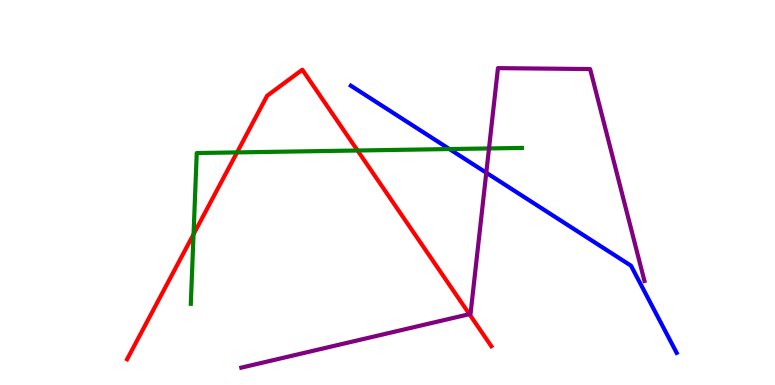[{'lines': ['blue', 'red'], 'intersections': []}, {'lines': ['green', 'red'], 'intersections': [{'x': 2.5, 'y': 3.92}, {'x': 3.06, 'y': 6.04}, {'x': 4.61, 'y': 6.09}]}, {'lines': ['purple', 'red'], 'intersections': [{'x': 6.06, 'y': 1.84}]}, {'lines': ['blue', 'green'], 'intersections': [{'x': 5.8, 'y': 6.13}]}, {'lines': ['blue', 'purple'], 'intersections': [{'x': 6.27, 'y': 5.51}]}, {'lines': ['green', 'purple'], 'intersections': [{'x': 6.31, 'y': 6.14}]}]